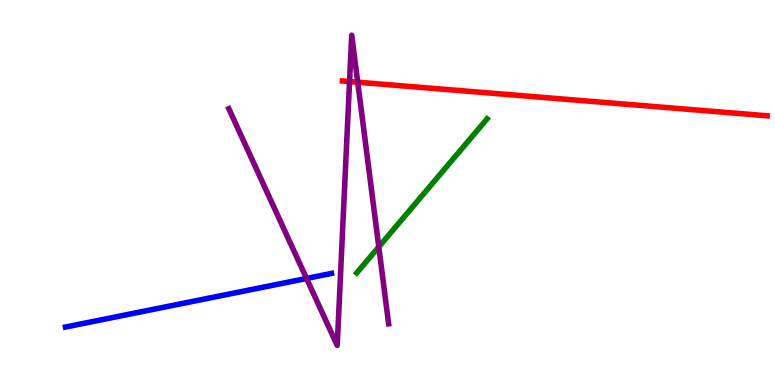[{'lines': ['blue', 'red'], 'intersections': []}, {'lines': ['green', 'red'], 'intersections': []}, {'lines': ['purple', 'red'], 'intersections': [{'x': 4.51, 'y': 7.88}, {'x': 4.62, 'y': 7.86}]}, {'lines': ['blue', 'green'], 'intersections': []}, {'lines': ['blue', 'purple'], 'intersections': [{'x': 3.96, 'y': 2.77}]}, {'lines': ['green', 'purple'], 'intersections': [{'x': 4.89, 'y': 3.59}]}]